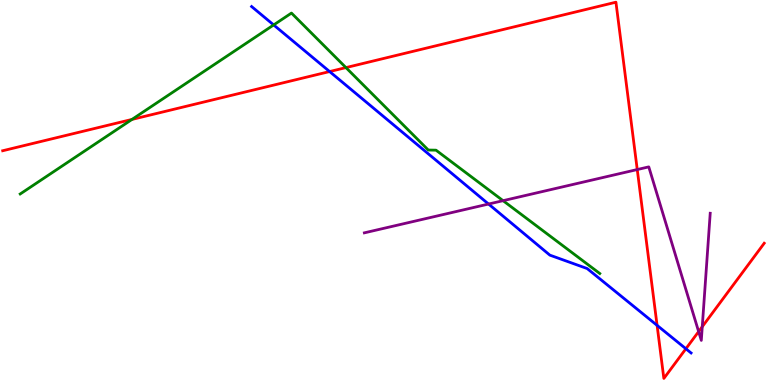[{'lines': ['blue', 'red'], 'intersections': [{'x': 4.25, 'y': 8.14}, {'x': 8.48, 'y': 1.55}, {'x': 8.85, 'y': 0.942}]}, {'lines': ['green', 'red'], 'intersections': [{'x': 1.7, 'y': 6.9}, {'x': 4.46, 'y': 8.24}]}, {'lines': ['purple', 'red'], 'intersections': [{'x': 8.22, 'y': 5.6}, {'x': 9.01, 'y': 1.39}, {'x': 9.06, 'y': 1.51}]}, {'lines': ['blue', 'green'], 'intersections': [{'x': 3.53, 'y': 9.35}]}, {'lines': ['blue', 'purple'], 'intersections': [{'x': 6.3, 'y': 4.7}]}, {'lines': ['green', 'purple'], 'intersections': [{'x': 6.49, 'y': 4.79}]}]